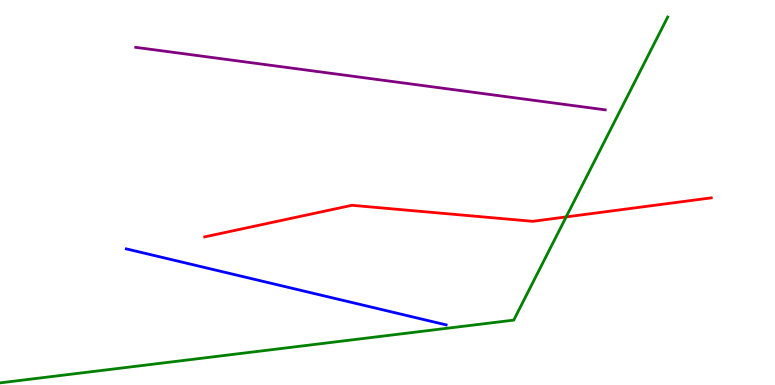[{'lines': ['blue', 'red'], 'intersections': []}, {'lines': ['green', 'red'], 'intersections': [{'x': 7.31, 'y': 4.37}]}, {'lines': ['purple', 'red'], 'intersections': []}, {'lines': ['blue', 'green'], 'intersections': []}, {'lines': ['blue', 'purple'], 'intersections': []}, {'lines': ['green', 'purple'], 'intersections': []}]